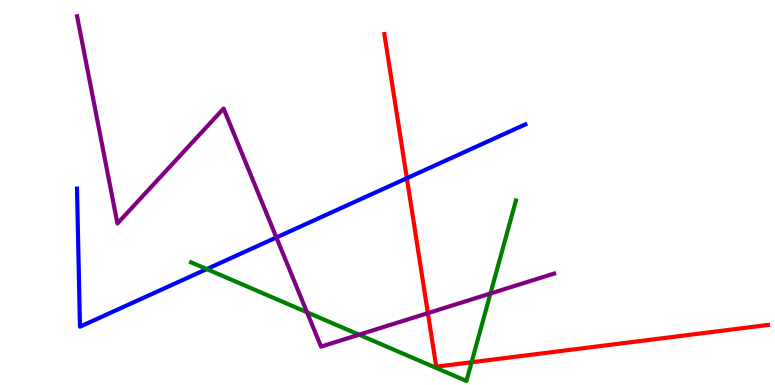[{'lines': ['blue', 'red'], 'intersections': [{'x': 5.25, 'y': 5.37}]}, {'lines': ['green', 'red'], 'intersections': [{'x': 6.08, 'y': 0.591}]}, {'lines': ['purple', 'red'], 'intersections': [{'x': 5.52, 'y': 1.87}]}, {'lines': ['blue', 'green'], 'intersections': [{'x': 2.67, 'y': 3.01}]}, {'lines': ['blue', 'purple'], 'intersections': [{'x': 3.57, 'y': 3.83}]}, {'lines': ['green', 'purple'], 'intersections': [{'x': 3.96, 'y': 1.89}, {'x': 4.63, 'y': 1.31}, {'x': 6.33, 'y': 2.38}]}]